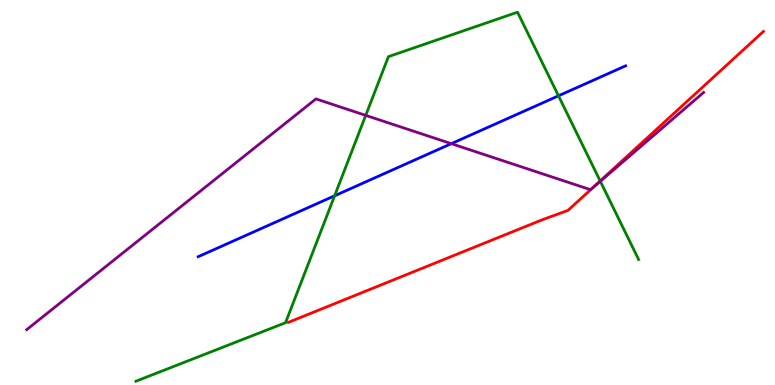[{'lines': ['blue', 'red'], 'intersections': []}, {'lines': ['green', 'red'], 'intersections': [{'x': 7.74, 'y': 5.3}]}, {'lines': ['purple', 'red'], 'intersections': [{'x': 7.63, 'y': 5.09}]}, {'lines': ['blue', 'green'], 'intersections': [{'x': 4.32, 'y': 4.91}, {'x': 7.21, 'y': 7.51}]}, {'lines': ['blue', 'purple'], 'intersections': [{'x': 5.82, 'y': 6.27}]}, {'lines': ['green', 'purple'], 'intersections': [{'x': 4.72, 'y': 7.0}, {'x': 7.75, 'y': 5.29}]}]